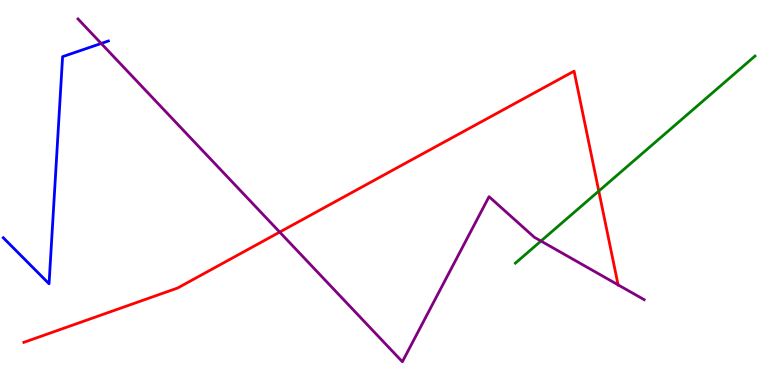[{'lines': ['blue', 'red'], 'intersections': []}, {'lines': ['green', 'red'], 'intersections': [{'x': 7.73, 'y': 5.04}]}, {'lines': ['purple', 'red'], 'intersections': [{'x': 3.61, 'y': 3.97}, {'x': 7.98, 'y': 2.6}]}, {'lines': ['blue', 'green'], 'intersections': []}, {'lines': ['blue', 'purple'], 'intersections': [{'x': 1.31, 'y': 8.87}]}, {'lines': ['green', 'purple'], 'intersections': [{'x': 6.98, 'y': 3.74}]}]